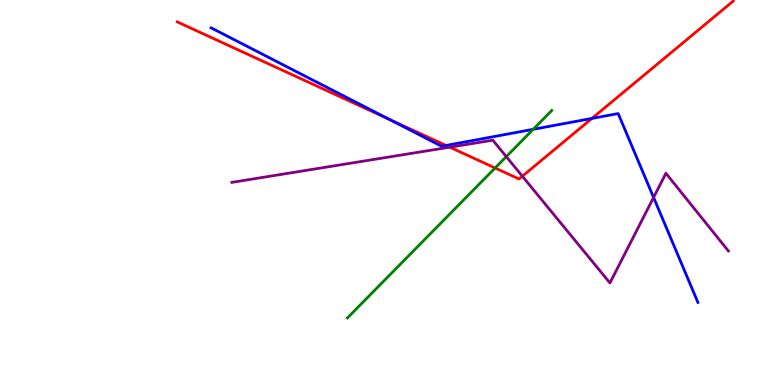[{'lines': ['blue', 'red'], 'intersections': [{'x': 5.02, 'y': 6.9}, {'x': 5.76, 'y': 6.22}, {'x': 7.64, 'y': 6.92}]}, {'lines': ['green', 'red'], 'intersections': [{'x': 6.39, 'y': 5.64}]}, {'lines': ['purple', 'red'], 'intersections': [{'x': 5.8, 'y': 6.18}, {'x': 6.74, 'y': 5.42}]}, {'lines': ['blue', 'green'], 'intersections': [{'x': 6.88, 'y': 6.64}]}, {'lines': ['blue', 'purple'], 'intersections': [{'x': 8.43, 'y': 4.87}]}, {'lines': ['green', 'purple'], 'intersections': [{'x': 6.53, 'y': 5.93}]}]